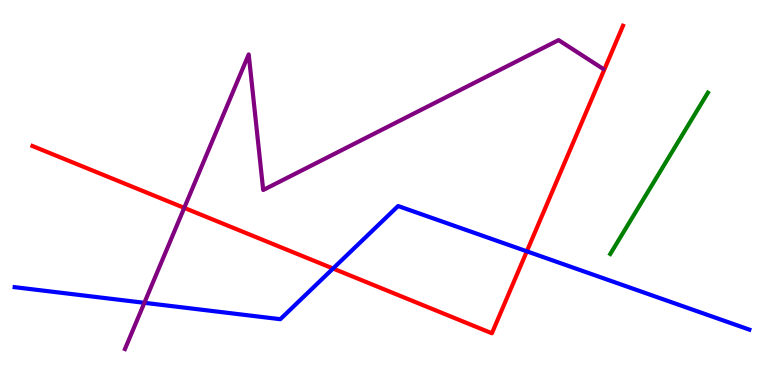[{'lines': ['blue', 'red'], 'intersections': [{'x': 4.3, 'y': 3.03}, {'x': 6.8, 'y': 3.47}]}, {'lines': ['green', 'red'], 'intersections': []}, {'lines': ['purple', 'red'], 'intersections': [{'x': 2.38, 'y': 4.6}]}, {'lines': ['blue', 'green'], 'intersections': []}, {'lines': ['blue', 'purple'], 'intersections': [{'x': 1.86, 'y': 2.13}]}, {'lines': ['green', 'purple'], 'intersections': []}]